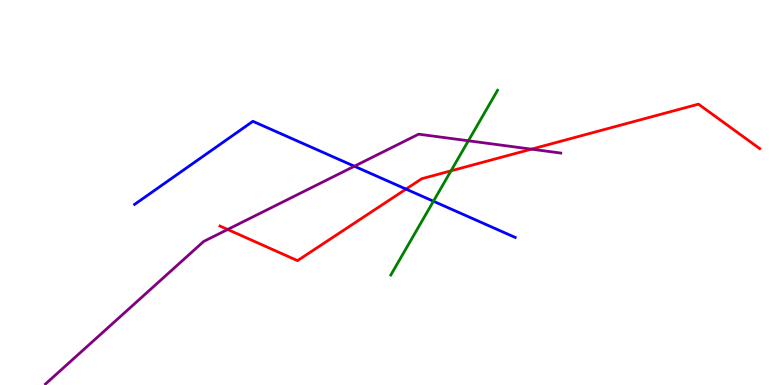[{'lines': ['blue', 'red'], 'intersections': [{'x': 5.24, 'y': 5.09}]}, {'lines': ['green', 'red'], 'intersections': [{'x': 5.82, 'y': 5.56}]}, {'lines': ['purple', 'red'], 'intersections': [{'x': 2.94, 'y': 4.04}, {'x': 6.86, 'y': 6.13}]}, {'lines': ['blue', 'green'], 'intersections': [{'x': 5.59, 'y': 4.77}]}, {'lines': ['blue', 'purple'], 'intersections': [{'x': 4.57, 'y': 5.68}]}, {'lines': ['green', 'purple'], 'intersections': [{'x': 6.04, 'y': 6.34}]}]